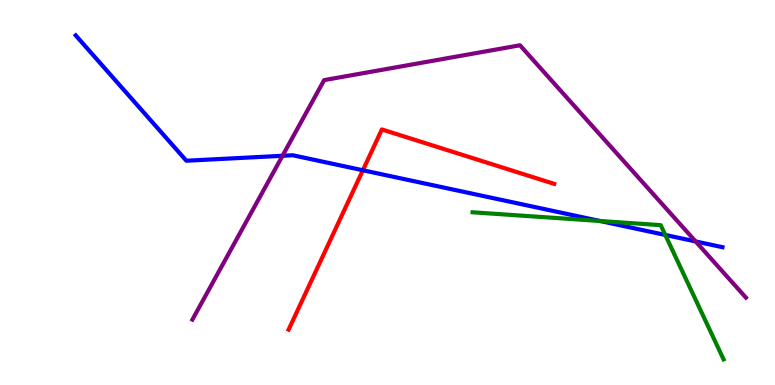[{'lines': ['blue', 'red'], 'intersections': [{'x': 4.68, 'y': 5.58}]}, {'lines': ['green', 'red'], 'intersections': []}, {'lines': ['purple', 'red'], 'intersections': []}, {'lines': ['blue', 'green'], 'intersections': [{'x': 7.74, 'y': 4.26}, {'x': 8.58, 'y': 3.9}]}, {'lines': ['blue', 'purple'], 'intersections': [{'x': 3.65, 'y': 5.95}, {'x': 8.98, 'y': 3.73}]}, {'lines': ['green', 'purple'], 'intersections': []}]